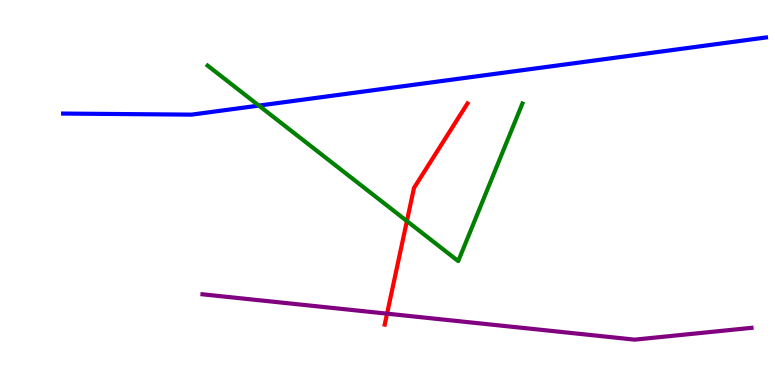[{'lines': ['blue', 'red'], 'intersections': []}, {'lines': ['green', 'red'], 'intersections': [{'x': 5.25, 'y': 4.26}]}, {'lines': ['purple', 'red'], 'intersections': [{'x': 4.99, 'y': 1.85}]}, {'lines': ['blue', 'green'], 'intersections': [{'x': 3.34, 'y': 7.26}]}, {'lines': ['blue', 'purple'], 'intersections': []}, {'lines': ['green', 'purple'], 'intersections': []}]